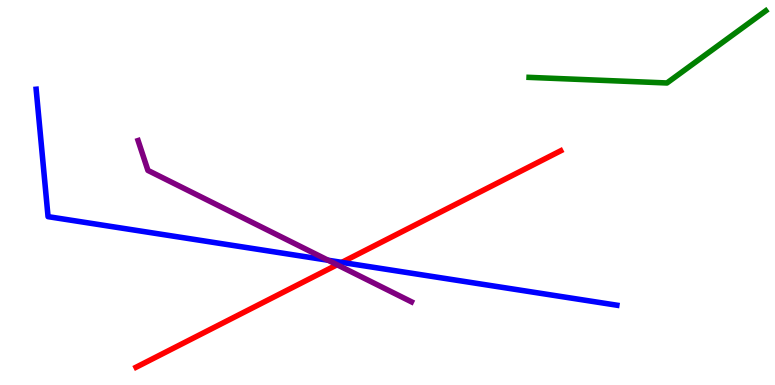[{'lines': ['blue', 'red'], 'intersections': [{'x': 4.41, 'y': 3.18}]}, {'lines': ['green', 'red'], 'intersections': []}, {'lines': ['purple', 'red'], 'intersections': [{'x': 4.35, 'y': 3.12}]}, {'lines': ['blue', 'green'], 'intersections': []}, {'lines': ['blue', 'purple'], 'intersections': [{'x': 4.23, 'y': 3.24}]}, {'lines': ['green', 'purple'], 'intersections': []}]